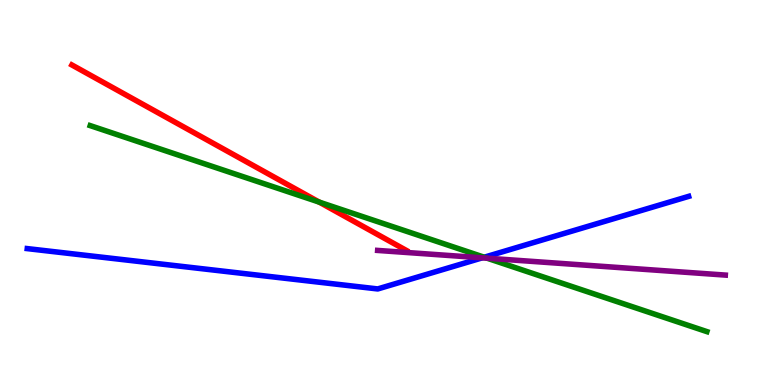[{'lines': ['blue', 'red'], 'intersections': []}, {'lines': ['green', 'red'], 'intersections': [{'x': 4.12, 'y': 4.75}]}, {'lines': ['purple', 'red'], 'intersections': []}, {'lines': ['blue', 'green'], 'intersections': [{'x': 6.25, 'y': 3.32}]}, {'lines': ['blue', 'purple'], 'intersections': [{'x': 6.22, 'y': 3.3}]}, {'lines': ['green', 'purple'], 'intersections': [{'x': 6.28, 'y': 3.29}]}]